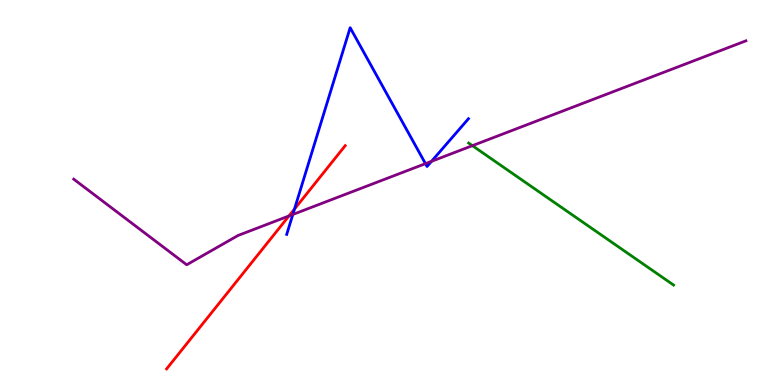[{'lines': ['blue', 'red'], 'intersections': [{'x': 3.8, 'y': 4.57}]}, {'lines': ['green', 'red'], 'intersections': []}, {'lines': ['purple', 'red'], 'intersections': [{'x': 3.73, 'y': 4.39}]}, {'lines': ['blue', 'green'], 'intersections': []}, {'lines': ['blue', 'purple'], 'intersections': [{'x': 3.78, 'y': 4.43}, {'x': 5.49, 'y': 5.75}, {'x': 5.57, 'y': 5.81}]}, {'lines': ['green', 'purple'], 'intersections': [{'x': 6.1, 'y': 6.22}]}]